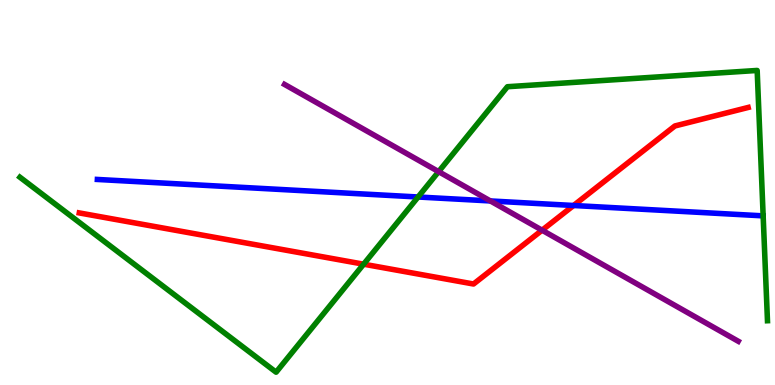[{'lines': ['blue', 'red'], 'intersections': [{'x': 7.4, 'y': 4.66}]}, {'lines': ['green', 'red'], 'intersections': [{'x': 4.69, 'y': 3.14}]}, {'lines': ['purple', 'red'], 'intersections': [{'x': 6.99, 'y': 4.02}]}, {'lines': ['blue', 'green'], 'intersections': [{'x': 5.39, 'y': 4.88}]}, {'lines': ['blue', 'purple'], 'intersections': [{'x': 6.33, 'y': 4.78}]}, {'lines': ['green', 'purple'], 'intersections': [{'x': 5.66, 'y': 5.54}]}]